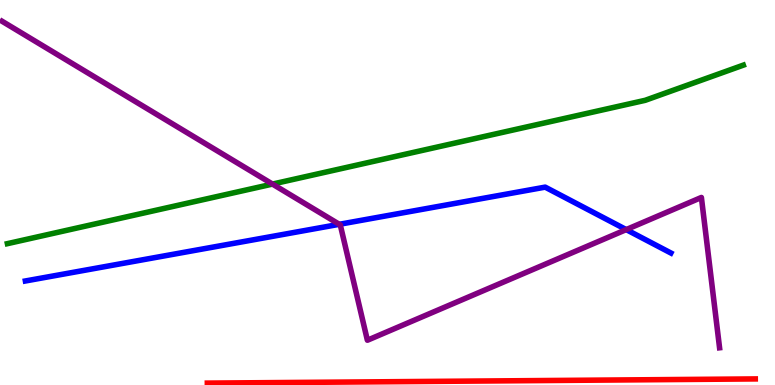[{'lines': ['blue', 'red'], 'intersections': []}, {'lines': ['green', 'red'], 'intersections': []}, {'lines': ['purple', 'red'], 'intersections': []}, {'lines': ['blue', 'green'], 'intersections': []}, {'lines': ['blue', 'purple'], 'intersections': [{'x': 4.38, 'y': 4.17}, {'x': 8.08, 'y': 4.04}]}, {'lines': ['green', 'purple'], 'intersections': [{'x': 3.52, 'y': 5.22}]}]